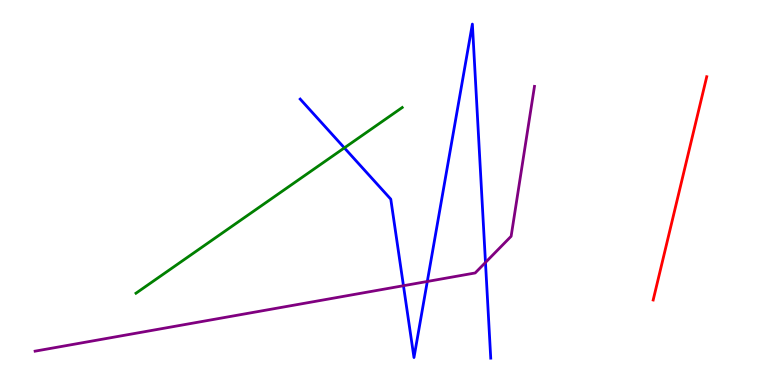[{'lines': ['blue', 'red'], 'intersections': []}, {'lines': ['green', 'red'], 'intersections': []}, {'lines': ['purple', 'red'], 'intersections': []}, {'lines': ['blue', 'green'], 'intersections': [{'x': 4.44, 'y': 6.16}]}, {'lines': ['blue', 'purple'], 'intersections': [{'x': 5.21, 'y': 2.58}, {'x': 5.51, 'y': 2.69}, {'x': 6.26, 'y': 3.18}]}, {'lines': ['green', 'purple'], 'intersections': []}]